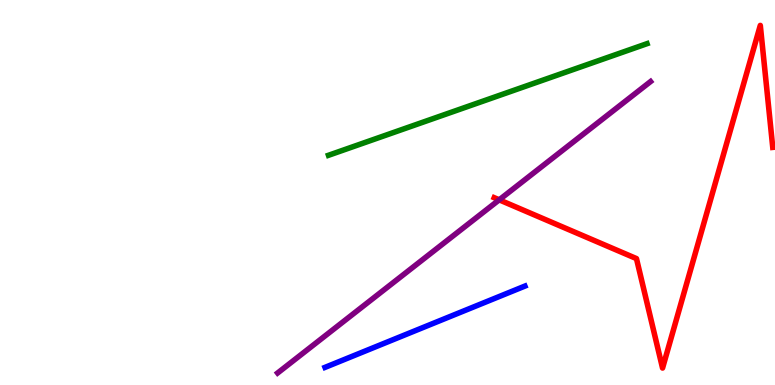[{'lines': ['blue', 'red'], 'intersections': []}, {'lines': ['green', 'red'], 'intersections': []}, {'lines': ['purple', 'red'], 'intersections': [{'x': 6.44, 'y': 4.81}]}, {'lines': ['blue', 'green'], 'intersections': []}, {'lines': ['blue', 'purple'], 'intersections': []}, {'lines': ['green', 'purple'], 'intersections': []}]